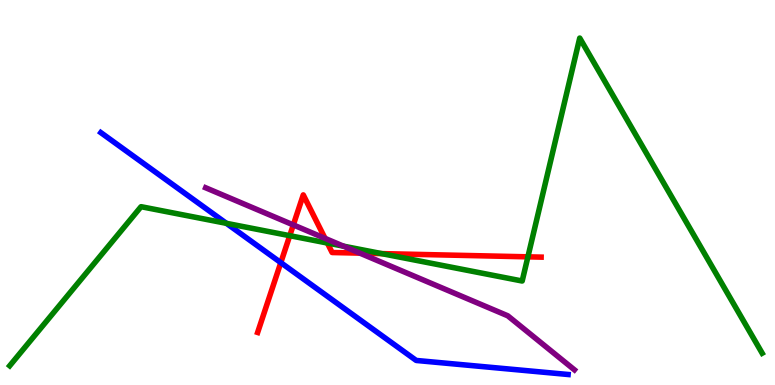[{'lines': ['blue', 'red'], 'intersections': [{'x': 3.62, 'y': 3.18}]}, {'lines': ['green', 'red'], 'intersections': [{'x': 3.74, 'y': 3.88}, {'x': 4.22, 'y': 3.69}, {'x': 4.92, 'y': 3.41}, {'x': 6.81, 'y': 3.33}]}, {'lines': ['purple', 'red'], 'intersections': [{'x': 3.78, 'y': 4.16}, {'x': 4.19, 'y': 3.81}, {'x': 4.64, 'y': 3.43}]}, {'lines': ['blue', 'green'], 'intersections': [{'x': 2.92, 'y': 4.2}]}, {'lines': ['blue', 'purple'], 'intersections': []}, {'lines': ['green', 'purple'], 'intersections': [{'x': 4.43, 'y': 3.61}]}]